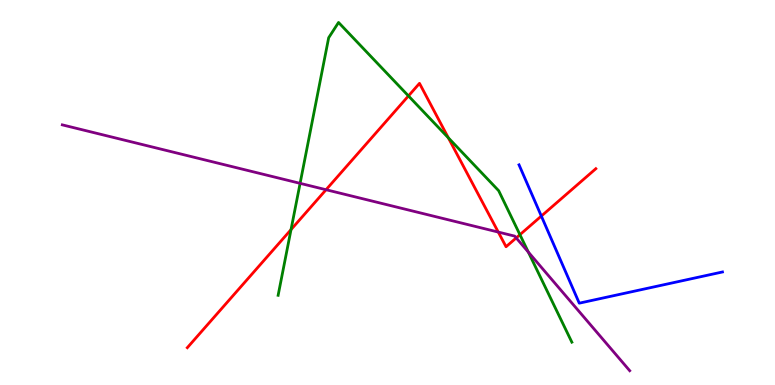[{'lines': ['blue', 'red'], 'intersections': [{'x': 6.98, 'y': 4.39}]}, {'lines': ['green', 'red'], 'intersections': [{'x': 3.76, 'y': 4.04}, {'x': 5.27, 'y': 7.51}, {'x': 5.79, 'y': 6.42}, {'x': 6.71, 'y': 3.9}]}, {'lines': ['purple', 'red'], 'intersections': [{'x': 4.21, 'y': 5.07}, {'x': 6.43, 'y': 3.97}, {'x': 6.66, 'y': 3.82}]}, {'lines': ['blue', 'green'], 'intersections': []}, {'lines': ['blue', 'purple'], 'intersections': []}, {'lines': ['green', 'purple'], 'intersections': [{'x': 3.87, 'y': 5.24}, {'x': 6.82, 'y': 3.45}]}]